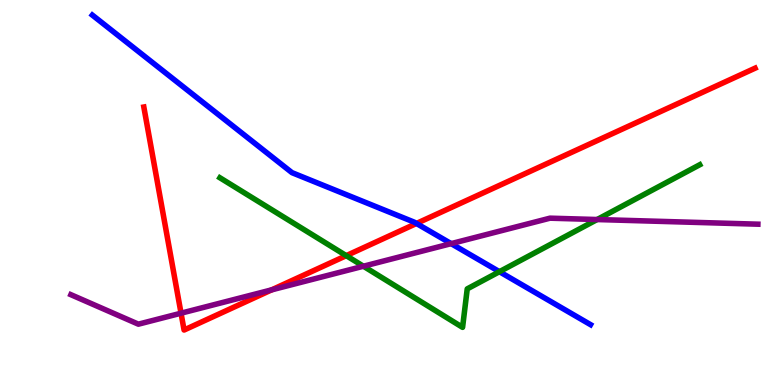[{'lines': ['blue', 'red'], 'intersections': [{'x': 5.37, 'y': 4.2}]}, {'lines': ['green', 'red'], 'intersections': [{'x': 4.47, 'y': 3.36}]}, {'lines': ['purple', 'red'], 'intersections': [{'x': 2.34, 'y': 1.87}, {'x': 3.51, 'y': 2.47}]}, {'lines': ['blue', 'green'], 'intersections': [{'x': 6.44, 'y': 2.94}]}, {'lines': ['blue', 'purple'], 'intersections': [{'x': 5.82, 'y': 3.67}]}, {'lines': ['green', 'purple'], 'intersections': [{'x': 4.69, 'y': 3.08}, {'x': 7.7, 'y': 4.3}]}]